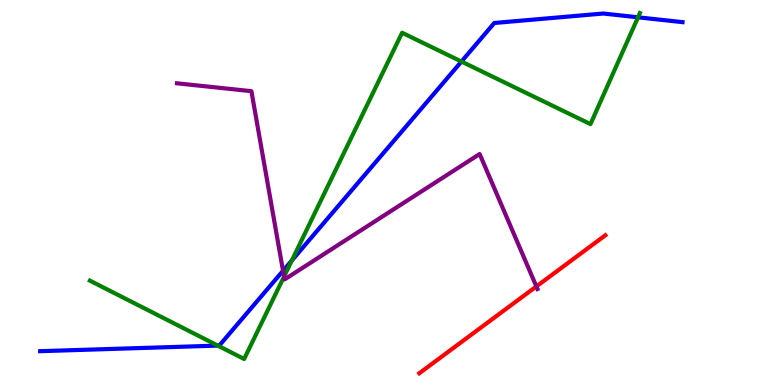[{'lines': ['blue', 'red'], 'intersections': []}, {'lines': ['green', 'red'], 'intersections': []}, {'lines': ['purple', 'red'], 'intersections': [{'x': 6.92, 'y': 2.56}]}, {'lines': ['blue', 'green'], 'intersections': [{'x': 2.81, 'y': 1.02}, {'x': 3.77, 'y': 3.23}, {'x': 5.95, 'y': 8.4}, {'x': 8.23, 'y': 9.55}]}, {'lines': ['blue', 'purple'], 'intersections': [{'x': 3.65, 'y': 2.97}]}, {'lines': ['green', 'purple'], 'intersections': [{'x': 3.67, 'y': 2.82}]}]